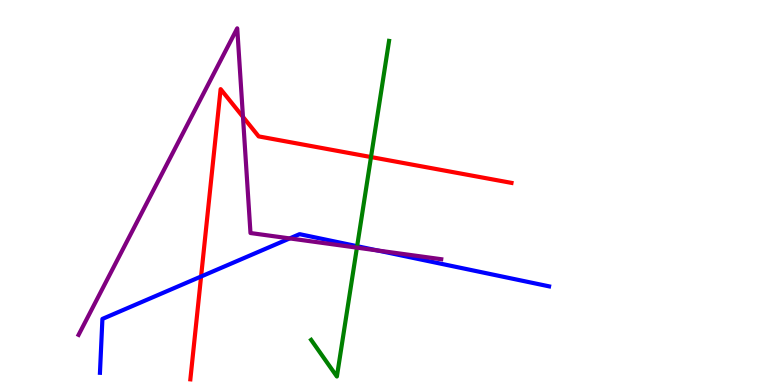[{'lines': ['blue', 'red'], 'intersections': [{'x': 2.59, 'y': 2.82}]}, {'lines': ['green', 'red'], 'intersections': [{'x': 4.79, 'y': 5.92}]}, {'lines': ['purple', 'red'], 'intersections': [{'x': 3.14, 'y': 6.96}]}, {'lines': ['blue', 'green'], 'intersections': [{'x': 4.61, 'y': 3.61}]}, {'lines': ['blue', 'purple'], 'intersections': [{'x': 3.74, 'y': 3.81}, {'x': 4.87, 'y': 3.49}]}, {'lines': ['green', 'purple'], 'intersections': [{'x': 4.61, 'y': 3.57}]}]